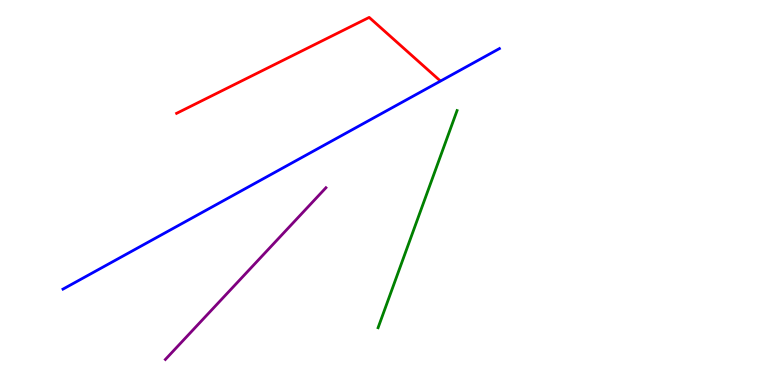[{'lines': ['blue', 'red'], 'intersections': []}, {'lines': ['green', 'red'], 'intersections': []}, {'lines': ['purple', 'red'], 'intersections': []}, {'lines': ['blue', 'green'], 'intersections': []}, {'lines': ['blue', 'purple'], 'intersections': []}, {'lines': ['green', 'purple'], 'intersections': []}]